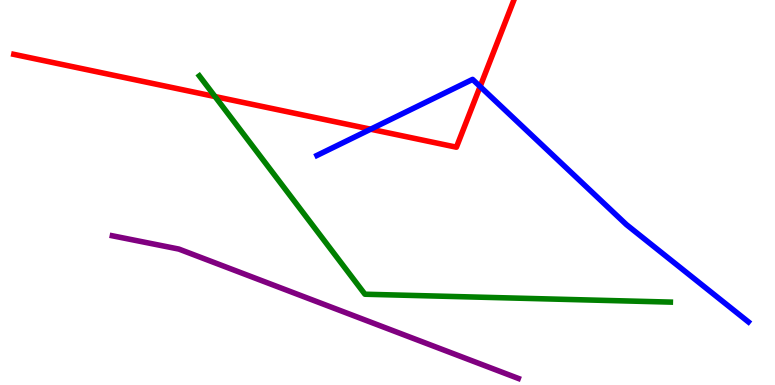[{'lines': ['blue', 'red'], 'intersections': [{'x': 4.78, 'y': 6.64}, {'x': 6.2, 'y': 7.75}]}, {'lines': ['green', 'red'], 'intersections': [{'x': 2.77, 'y': 7.49}]}, {'lines': ['purple', 'red'], 'intersections': []}, {'lines': ['blue', 'green'], 'intersections': []}, {'lines': ['blue', 'purple'], 'intersections': []}, {'lines': ['green', 'purple'], 'intersections': []}]